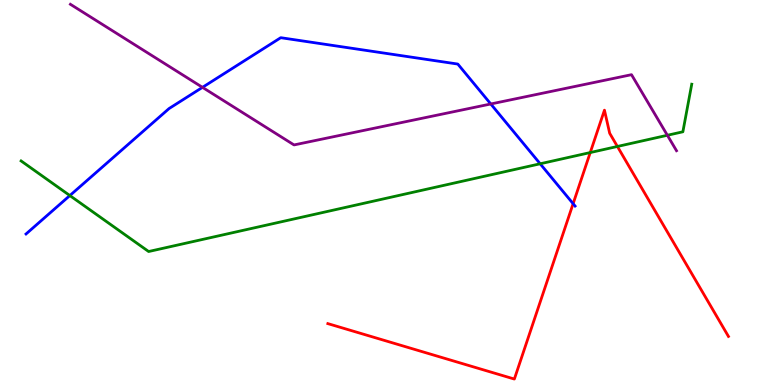[{'lines': ['blue', 'red'], 'intersections': [{'x': 7.4, 'y': 4.71}]}, {'lines': ['green', 'red'], 'intersections': [{'x': 7.62, 'y': 6.04}, {'x': 7.97, 'y': 6.2}]}, {'lines': ['purple', 'red'], 'intersections': []}, {'lines': ['blue', 'green'], 'intersections': [{'x': 0.901, 'y': 4.92}, {'x': 6.97, 'y': 5.75}]}, {'lines': ['blue', 'purple'], 'intersections': [{'x': 2.61, 'y': 7.73}, {'x': 6.33, 'y': 7.3}]}, {'lines': ['green', 'purple'], 'intersections': [{'x': 8.61, 'y': 6.49}]}]